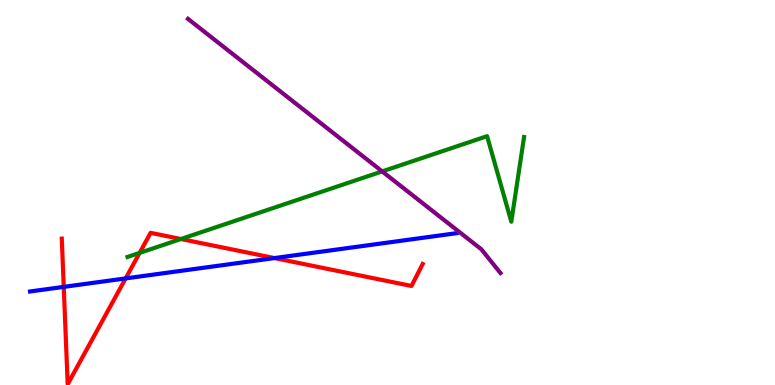[{'lines': ['blue', 'red'], 'intersections': [{'x': 0.822, 'y': 2.55}, {'x': 1.62, 'y': 2.77}, {'x': 3.54, 'y': 3.3}]}, {'lines': ['green', 'red'], 'intersections': [{'x': 1.8, 'y': 3.43}, {'x': 2.33, 'y': 3.79}]}, {'lines': ['purple', 'red'], 'intersections': []}, {'lines': ['blue', 'green'], 'intersections': []}, {'lines': ['blue', 'purple'], 'intersections': []}, {'lines': ['green', 'purple'], 'intersections': [{'x': 4.93, 'y': 5.55}]}]